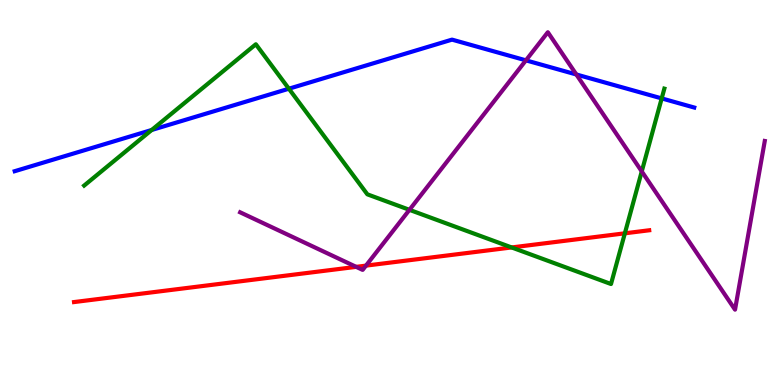[{'lines': ['blue', 'red'], 'intersections': []}, {'lines': ['green', 'red'], 'intersections': [{'x': 6.6, 'y': 3.57}, {'x': 8.06, 'y': 3.94}]}, {'lines': ['purple', 'red'], 'intersections': [{'x': 4.6, 'y': 3.07}, {'x': 4.72, 'y': 3.1}]}, {'lines': ['blue', 'green'], 'intersections': [{'x': 1.96, 'y': 6.62}, {'x': 3.73, 'y': 7.7}, {'x': 8.54, 'y': 7.44}]}, {'lines': ['blue', 'purple'], 'intersections': [{'x': 6.79, 'y': 8.43}, {'x': 7.44, 'y': 8.07}]}, {'lines': ['green', 'purple'], 'intersections': [{'x': 5.28, 'y': 4.55}, {'x': 8.28, 'y': 5.55}]}]